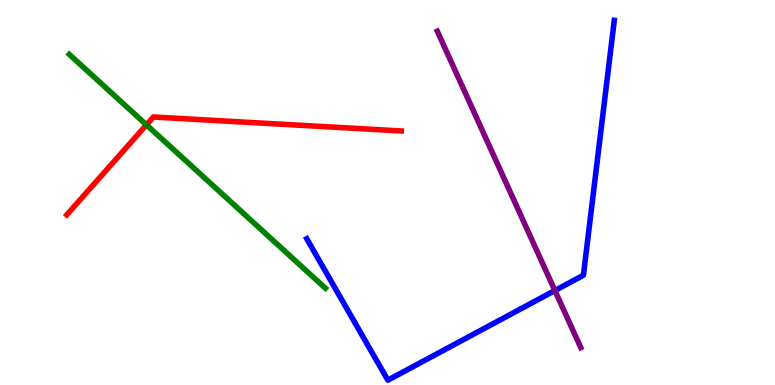[{'lines': ['blue', 'red'], 'intersections': []}, {'lines': ['green', 'red'], 'intersections': [{'x': 1.89, 'y': 6.76}]}, {'lines': ['purple', 'red'], 'intersections': []}, {'lines': ['blue', 'green'], 'intersections': []}, {'lines': ['blue', 'purple'], 'intersections': [{'x': 7.16, 'y': 2.45}]}, {'lines': ['green', 'purple'], 'intersections': []}]